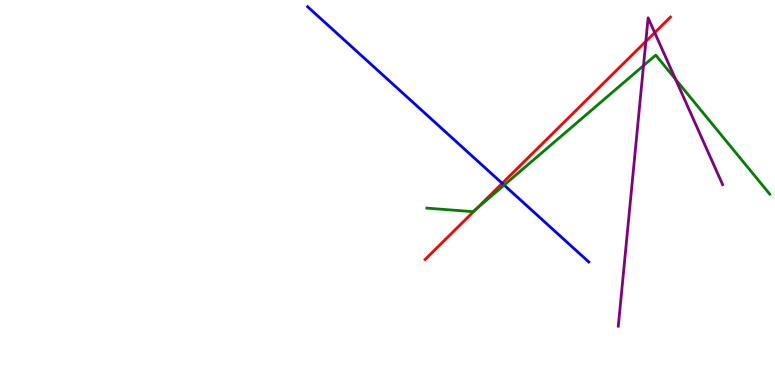[{'lines': ['blue', 'red'], 'intersections': [{'x': 6.48, 'y': 5.24}]}, {'lines': ['green', 'red'], 'intersections': [{'x': 6.14, 'y': 4.56}]}, {'lines': ['purple', 'red'], 'intersections': [{'x': 8.33, 'y': 8.93}, {'x': 8.45, 'y': 9.15}]}, {'lines': ['blue', 'green'], 'intersections': [{'x': 6.5, 'y': 5.19}]}, {'lines': ['blue', 'purple'], 'intersections': []}, {'lines': ['green', 'purple'], 'intersections': [{'x': 8.3, 'y': 8.3}, {'x': 8.72, 'y': 7.94}]}]